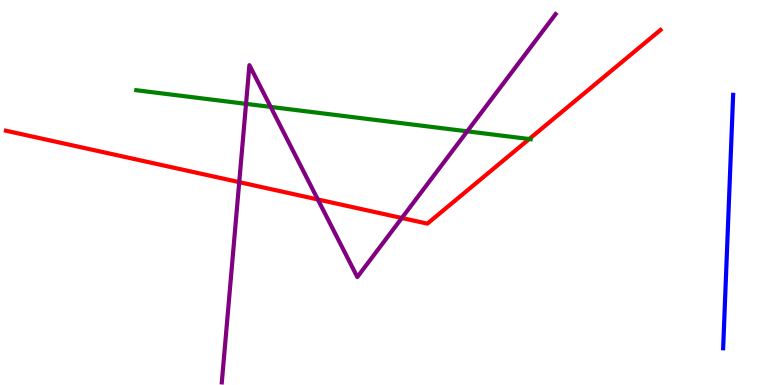[{'lines': ['blue', 'red'], 'intersections': []}, {'lines': ['green', 'red'], 'intersections': [{'x': 6.83, 'y': 6.39}]}, {'lines': ['purple', 'red'], 'intersections': [{'x': 3.09, 'y': 5.27}, {'x': 4.1, 'y': 4.82}, {'x': 5.19, 'y': 4.34}]}, {'lines': ['blue', 'green'], 'intersections': []}, {'lines': ['blue', 'purple'], 'intersections': []}, {'lines': ['green', 'purple'], 'intersections': [{'x': 3.17, 'y': 7.3}, {'x': 3.49, 'y': 7.22}, {'x': 6.03, 'y': 6.59}]}]